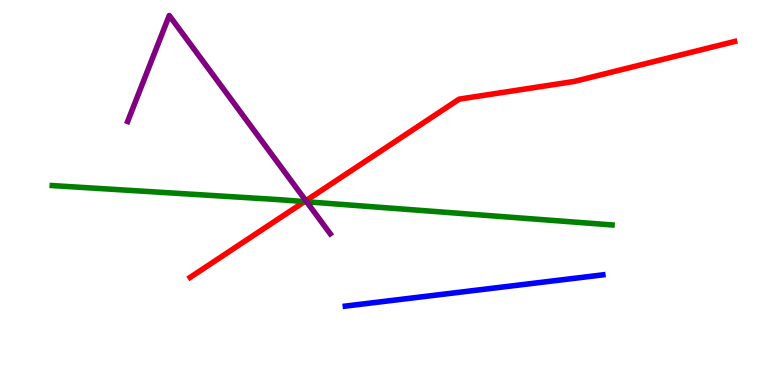[{'lines': ['blue', 'red'], 'intersections': []}, {'lines': ['green', 'red'], 'intersections': [{'x': 3.93, 'y': 4.76}]}, {'lines': ['purple', 'red'], 'intersections': [{'x': 3.95, 'y': 4.79}]}, {'lines': ['blue', 'green'], 'intersections': []}, {'lines': ['blue', 'purple'], 'intersections': []}, {'lines': ['green', 'purple'], 'intersections': [{'x': 3.96, 'y': 4.76}]}]